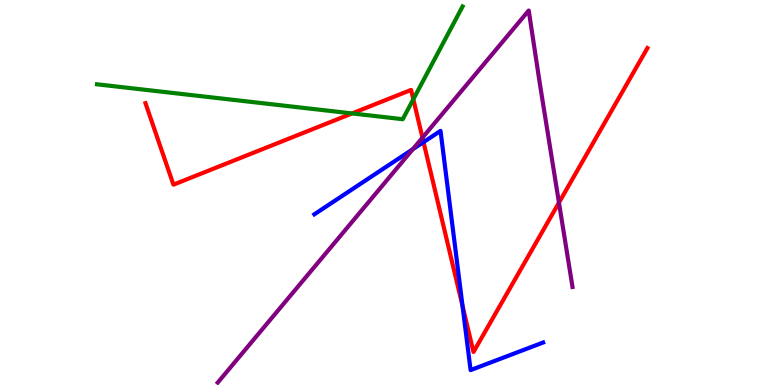[{'lines': ['blue', 'red'], 'intersections': [{'x': 5.46, 'y': 6.31}, {'x': 5.97, 'y': 2.05}]}, {'lines': ['green', 'red'], 'intersections': [{'x': 4.54, 'y': 7.05}, {'x': 5.33, 'y': 7.42}]}, {'lines': ['purple', 'red'], 'intersections': [{'x': 5.45, 'y': 6.42}, {'x': 7.21, 'y': 4.74}]}, {'lines': ['blue', 'green'], 'intersections': []}, {'lines': ['blue', 'purple'], 'intersections': [{'x': 5.33, 'y': 6.12}]}, {'lines': ['green', 'purple'], 'intersections': []}]